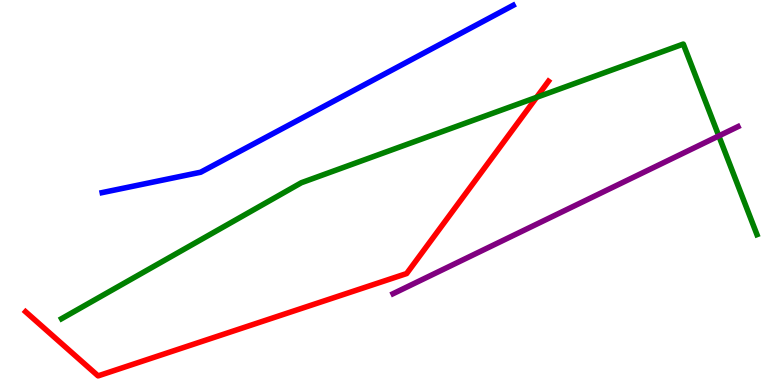[{'lines': ['blue', 'red'], 'intersections': []}, {'lines': ['green', 'red'], 'intersections': [{'x': 6.92, 'y': 7.47}]}, {'lines': ['purple', 'red'], 'intersections': []}, {'lines': ['blue', 'green'], 'intersections': []}, {'lines': ['blue', 'purple'], 'intersections': []}, {'lines': ['green', 'purple'], 'intersections': [{'x': 9.27, 'y': 6.47}]}]